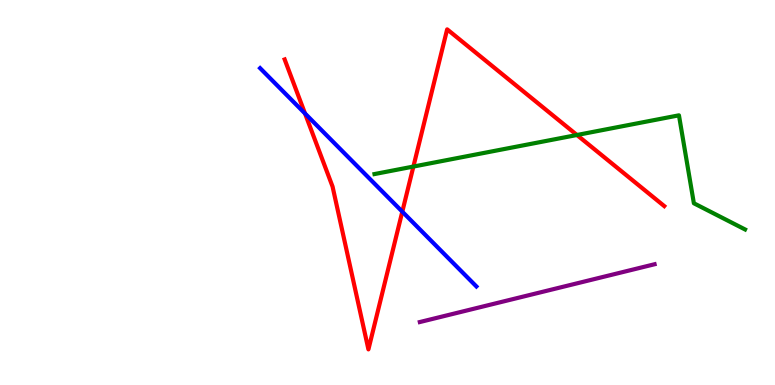[{'lines': ['blue', 'red'], 'intersections': [{'x': 3.94, 'y': 7.05}, {'x': 5.19, 'y': 4.5}]}, {'lines': ['green', 'red'], 'intersections': [{'x': 5.33, 'y': 5.67}, {'x': 7.44, 'y': 6.49}]}, {'lines': ['purple', 'red'], 'intersections': []}, {'lines': ['blue', 'green'], 'intersections': []}, {'lines': ['blue', 'purple'], 'intersections': []}, {'lines': ['green', 'purple'], 'intersections': []}]